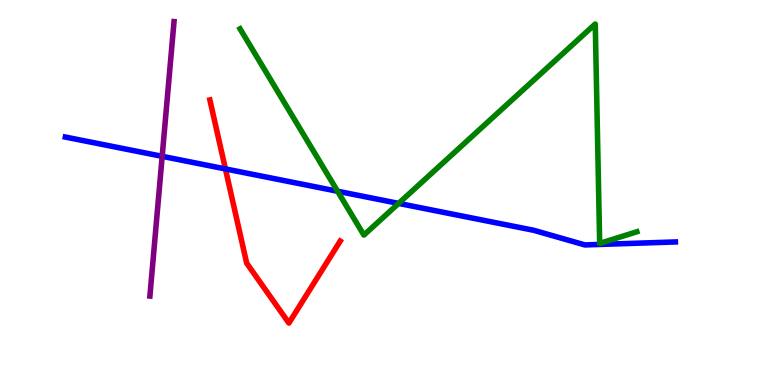[{'lines': ['blue', 'red'], 'intersections': [{'x': 2.91, 'y': 5.61}]}, {'lines': ['green', 'red'], 'intersections': []}, {'lines': ['purple', 'red'], 'intersections': []}, {'lines': ['blue', 'green'], 'intersections': [{'x': 4.36, 'y': 5.03}, {'x': 5.14, 'y': 4.72}]}, {'lines': ['blue', 'purple'], 'intersections': [{'x': 2.09, 'y': 5.94}]}, {'lines': ['green', 'purple'], 'intersections': []}]